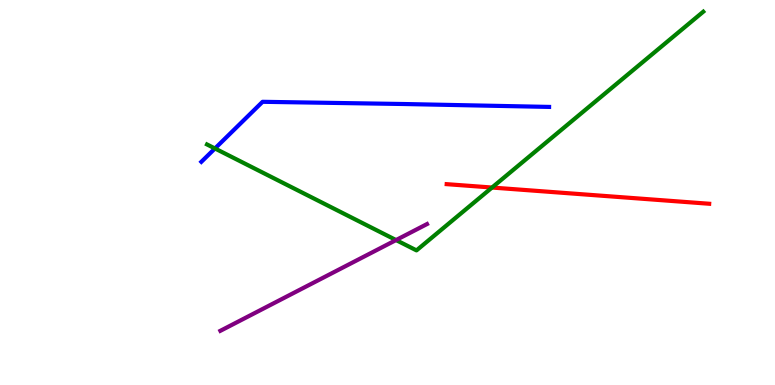[{'lines': ['blue', 'red'], 'intersections': []}, {'lines': ['green', 'red'], 'intersections': [{'x': 6.35, 'y': 5.13}]}, {'lines': ['purple', 'red'], 'intersections': []}, {'lines': ['blue', 'green'], 'intersections': [{'x': 2.77, 'y': 6.14}]}, {'lines': ['blue', 'purple'], 'intersections': []}, {'lines': ['green', 'purple'], 'intersections': [{'x': 5.11, 'y': 3.76}]}]